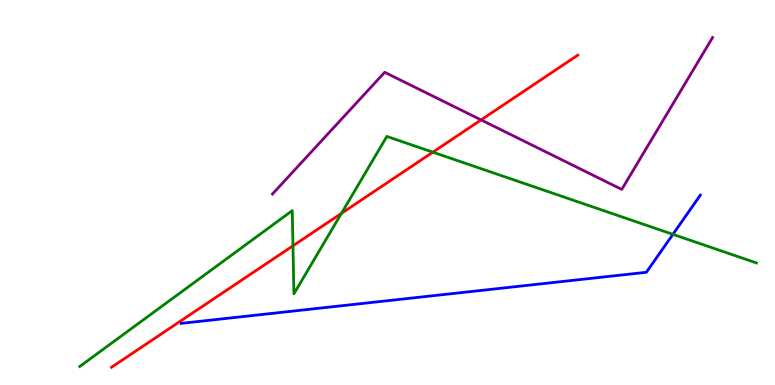[{'lines': ['blue', 'red'], 'intersections': []}, {'lines': ['green', 'red'], 'intersections': [{'x': 3.78, 'y': 3.62}, {'x': 4.41, 'y': 4.46}, {'x': 5.59, 'y': 6.05}]}, {'lines': ['purple', 'red'], 'intersections': [{'x': 6.21, 'y': 6.89}]}, {'lines': ['blue', 'green'], 'intersections': [{'x': 8.68, 'y': 3.91}]}, {'lines': ['blue', 'purple'], 'intersections': []}, {'lines': ['green', 'purple'], 'intersections': []}]